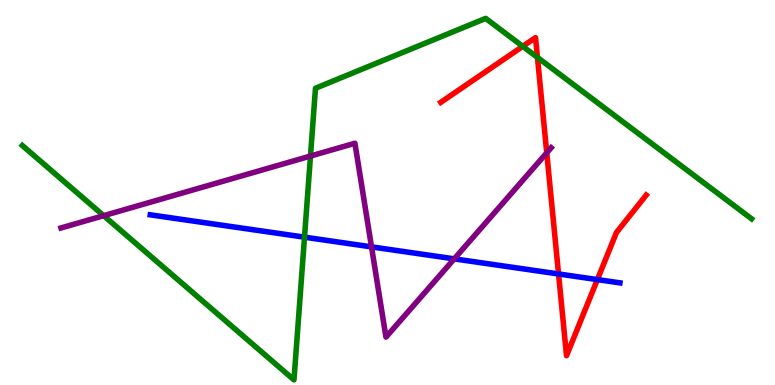[{'lines': ['blue', 'red'], 'intersections': [{'x': 7.21, 'y': 2.88}, {'x': 7.71, 'y': 2.74}]}, {'lines': ['green', 'red'], 'intersections': [{'x': 6.75, 'y': 8.8}, {'x': 6.93, 'y': 8.51}]}, {'lines': ['purple', 'red'], 'intersections': [{'x': 7.05, 'y': 6.03}]}, {'lines': ['blue', 'green'], 'intersections': [{'x': 3.93, 'y': 3.84}]}, {'lines': ['blue', 'purple'], 'intersections': [{'x': 4.79, 'y': 3.59}, {'x': 5.86, 'y': 3.28}]}, {'lines': ['green', 'purple'], 'intersections': [{'x': 1.34, 'y': 4.4}, {'x': 4.01, 'y': 5.95}]}]